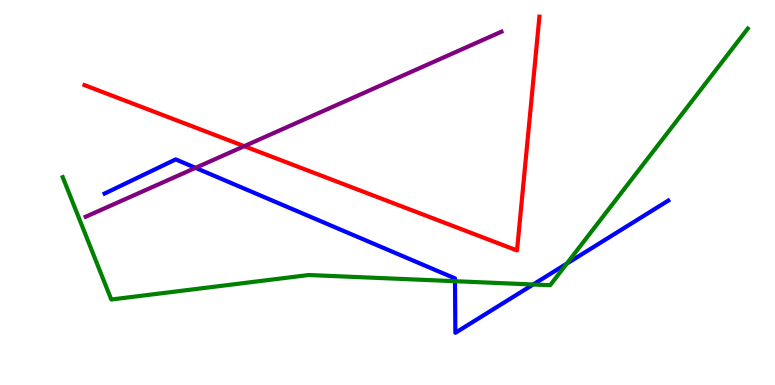[{'lines': ['blue', 'red'], 'intersections': []}, {'lines': ['green', 'red'], 'intersections': []}, {'lines': ['purple', 'red'], 'intersections': [{'x': 3.15, 'y': 6.2}]}, {'lines': ['blue', 'green'], 'intersections': [{'x': 5.87, 'y': 2.7}, {'x': 6.88, 'y': 2.61}, {'x': 7.31, 'y': 3.15}]}, {'lines': ['blue', 'purple'], 'intersections': [{'x': 2.52, 'y': 5.64}]}, {'lines': ['green', 'purple'], 'intersections': []}]